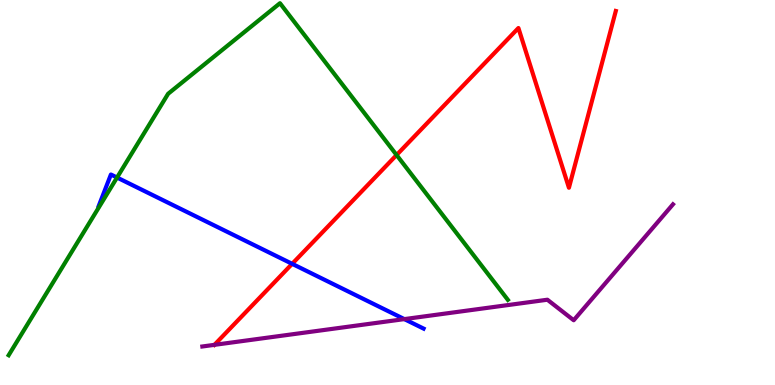[{'lines': ['blue', 'red'], 'intersections': [{'x': 3.77, 'y': 3.15}]}, {'lines': ['green', 'red'], 'intersections': [{'x': 5.12, 'y': 5.97}]}, {'lines': ['purple', 'red'], 'intersections': [{'x': 2.77, 'y': 1.04}]}, {'lines': ['blue', 'green'], 'intersections': [{'x': 1.51, 'y': 5.39}]}, {'lines': ['blue', 'purple'], 'intersections': [{'x': 5.22, 'y': 1.71}]}, {'lines': ['green', 'purple'], 'intersections': []}]